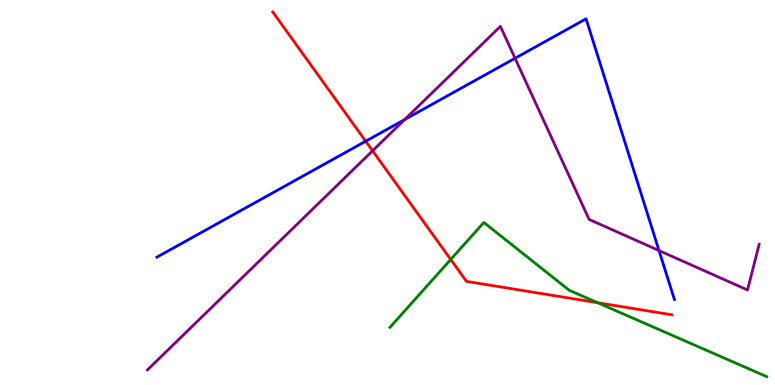[{'lines': ['blue', 'red'], 'intersections': [{'x': 4.72, 'y': 6.33}]}, {'lines': ['green', 'red'], 'intersections': [{'x': 5.82, 'y': 3.26}, {'x': 7.71, 'y': 2.14}]}, {'lines': ['purple', 'red'], 'intersections': [{'x': 4.81, 'y': 6.08}]}, {'lines': ['blue', 'green'], 'intersections': []}, {'lines': ['blue', 'purple'], 'intersections': [{'x': 5.22, 'y': 6.89}, {'x': 6.65, 'y': 8.49}, {'x': 8.5, 'y': 3.49}]}, {'lines': ['green', 'purple'], 'intersections': []}]